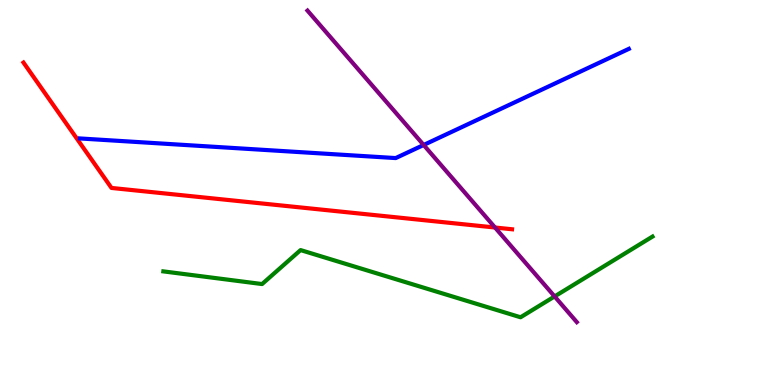[{'lines': ['blue', 'red'], 'intersections': []}, {'lines': ['green', 'red'], 'intersections': []}, {'lines': ['purple', 'red'], 'intersections': [{'x': 6.39, 'y': 4.09}]}, {'lines': ['blue', 'green'], 'intersections': []}, {'lines': ['blue', 'purple'], 'intersections': [{'x': 5.47, 'y': 6.23}]}, {'lines': ['green', 'purple'], 'intersections': [{'x': 7.16, 'y': 2.3}]}]